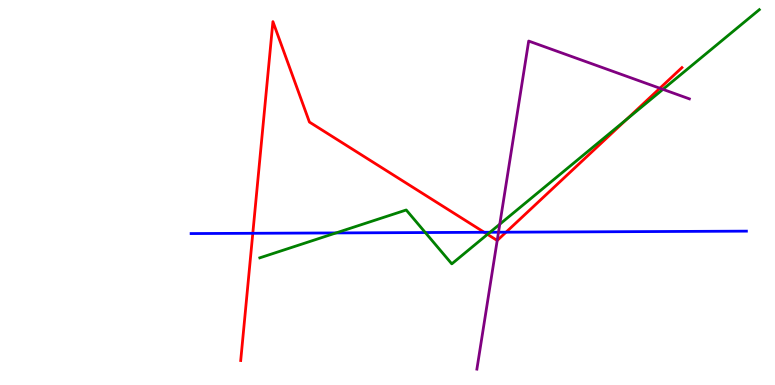[{'lines': ['blue', 'red'], 'intersections': [{'x': 3.26, 'y': 3.94}, {'x': 6.25, 'y': 3.97}, {'x': 6.53, 'y': 3.97}]}, {'lines': ['green', 'red'], 'intersections': [{'x': 6.29, 'y': 3.91}, {'x': 8.09, 'y': 6.9}]}, {'lines': ['purple', 'red'], 'intersections': [{'x': 6.42, 'y': 3.75}, {'x': 8.51, 'y': 7.71}]}, {'lines': ['blue', 'green'], 'intersections': [{'x': 4.34, 'y': 3.95}, {'x': 5.49, 'y': 3.96}, {'x': 6.32, 'y': 3.97}]}, {'lines': ['blue', 'purple'], 'intersections': [{'x': 6.43, 'y': 3.97}]}, {'lines': ['green', 'purple'], 'intersections': [{'x': 6.45, 'y': 4.18}, {'x': 8.55, 'y': 7.68}]}]